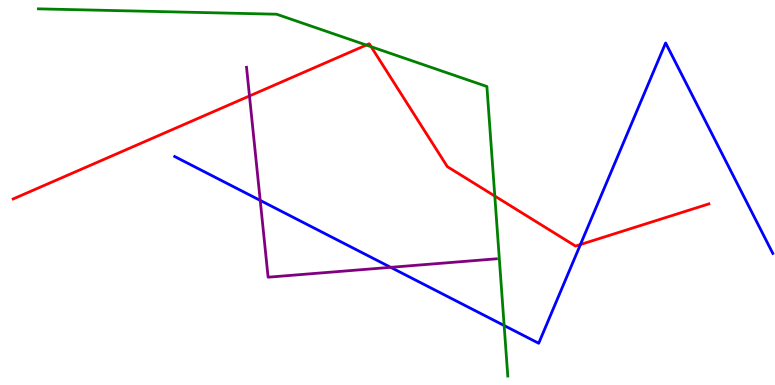[{'lines': ['blue', 'red'], 'intersections': [{'x': 7.49, 'y': 3.65}]}, {'lines': ['green', 'red'], 'intersections': [{'x': 4.73, 'y': 8.83}, {'x': 4.79, 'y': 8.79}, {'x': 6.38, 'y': 4.91}]}, {'lines': ['purple', 'red'], 'intersections': [{'x': 3.22, 'y': 7.51}]}, {'lines': ['blue', 'green'], 'intersections': [{'x': 6.51, 'y': 1.54}]}, {'lines': ['blue', 'purple'], 'intersections': [{'x': 3.36, 'y': 4.79}, {'x': 5.04, 'y': 3.06}]}, {'lines': ['green', 'purple'], 'intersections': []}]